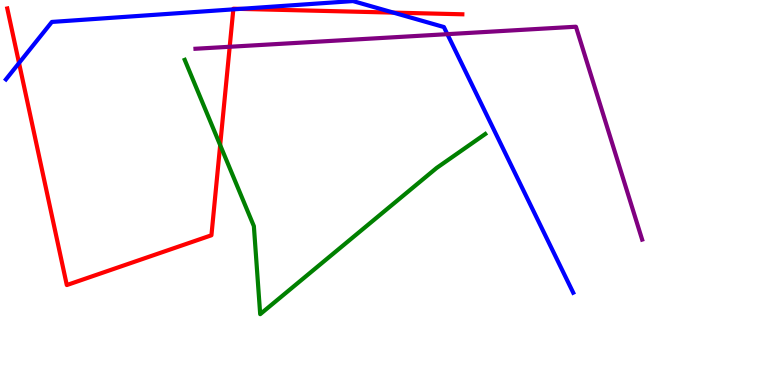[{'lines': ['blue', 'red'], 'intersections': [{'x': 0.245, 'y': 8.36}, {'x': 3.01, 'y': 9.76}, {'x': 3.1, 'y': 9.77}, {'x': 5.08, 'y': 9.67}]}, {'lines': ['green', 'red'], 'intersections': [{'x': 2.84, 'y': 6.23}]}, {'lines': ['purple', 'red'], 'intersections': [{'x': 2.96, 'y': 8.79}]}, {'lines': ['blue', 'green'], 'intersections': []}, {'lines': ['blue', 'purple'], 'intersections': [{'x': 5.77, 'y': 9.11}]}, {'lines': ['green', 'purple'], 'intersections': []}]